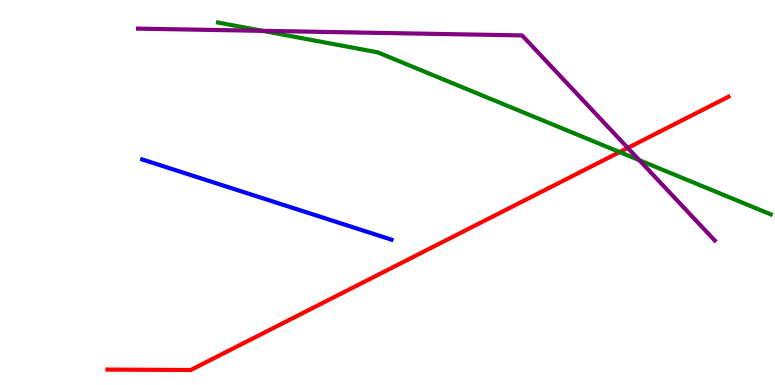[{'lines': ['blue', 'red'], 'intersections': []}, {'lines': ['green', 'red'], 'intersections': [{'x': 8.0, 'y': 6.05}]}, {'lines': ['purple', 'red'], 'intersections': [{'x': 8.1, 'y': 6.16}]}, {'lines': ['blue', 'green'], 'intersections': []}, {'lines': ['blue', 'purple'], 'intersections': []}, {'lines': ['green', 'purple'], 'intersections': [{'x': 3.39, 'y': 9.2}, {'x': 8.25, 'y': 5.84}]}]